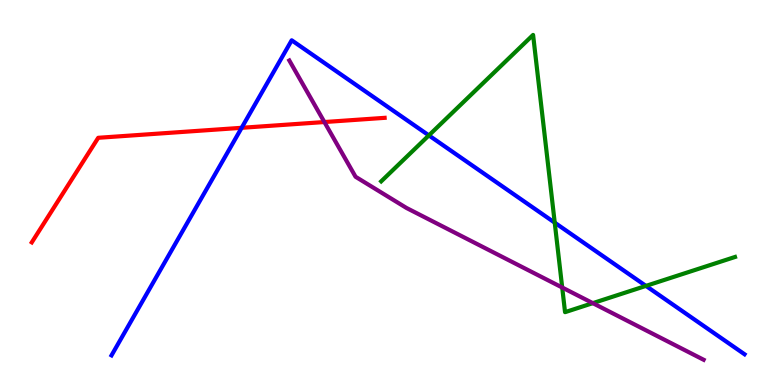[{'lines': ['blue', 'red'], 'intersections': [{'x': 3.12, 'y': 6.68}]}, {'lines': ['green', 'red'], 'intersections': []}, {'lines': ['purple', 'red'], 'intersections': [{'x': 4.19, 'y': 6.83}]}, {'lines': ['blue', 'green'], 'intersections': [{'x': 5.53, 'y': 6.48}, {'x': 7.16, 'y': 4.22}, {'x': 8.33, 'y': 2.57}]}, {'lines': ['blue', 'purple'], 'intersections': []}, {'lines': ['green', 'purple'], 'intersections': [{'x': 7.25, 'y': 2.53}, {'x': 7.65, 'y': 2.13}]}]